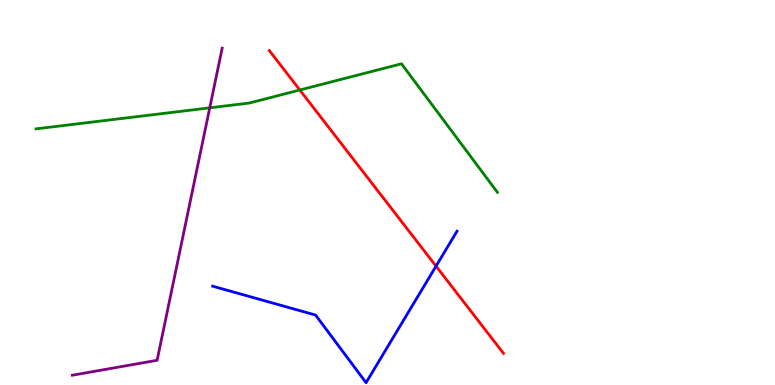[{'lines': ['blue', 'red'], 'intersections': [{'x': 5.63, 'y': 3.09}]}, {'lines': ['green', 'red'], 'intersections': [{'x': 3.87, 'y': 7.66}]}, {'lines': ['purple', 'red'], 'intersections': []}, {'lines': ['blue', 'green'], 'intersections': []}, {'lines': ['blue', 'purple'], 'intersections': []}, {'lines': ['green', 'purple'], 'intersections': [{'x': 2.71, 'y': 7.2}]}]